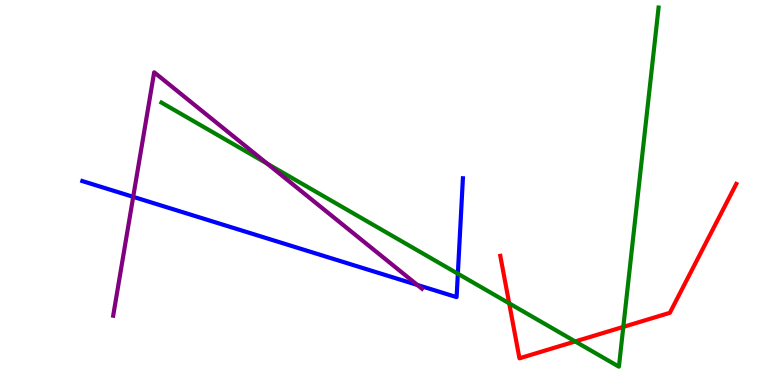[{'lines': ['blue', 'red'], 'intersections': []}, {'lines': ['green', 'red'], 'intersections': [{'x': 6.57, 'y': 2.12}, {'x': 7.42, 'y': 1.13}, {'x': 8.04, 'y': 1.51}]}, {'lines': ['purple', 'red'], 'intersections': []}, {'lines': ['blue', 'green'], 'intersections': [{'x': 5.91, 'y': 2.89}]}, {'lines': ['blue', 'purple'], 'intersections': [{'x': 1.72, 'y': 4.89}, {'x': 5.39, 'y': 2.6}]}, {'lines': ['green', 'purple'], 'intersections': [{'x': 3.45, 'y': 5.75}]}]